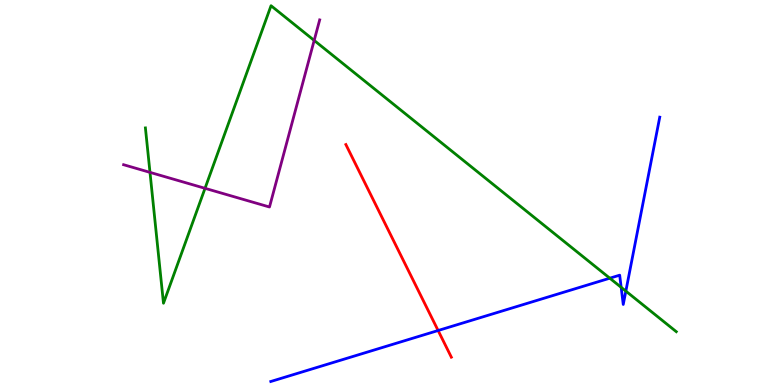[{'lines': ['blue', 'red'], 'intersections': [{'x': 5.65, 'y': 1.42}]}, {'lines': ['green', 'red'], 'intersections': []}, {'lines': ['purple', 'red'], 'intersections': []}, {'lines': ['blue', 'green'], 'intersections': [{'x': 7.87, 'y': 2.77}, {'x': 8.02, 'y': 2.54}, {'x': 8.08, 'y': 2.44}]}, {'lines': ['blue', 'purple'], 'intersections': []}, {'lines': ['green', 'purple'], 'intersections': [{'x': 1.94, 'y': 5.52}, {'x': 2.65, 'y': 5.11}, {'x': 4.05, 'y': 8.95}]}]